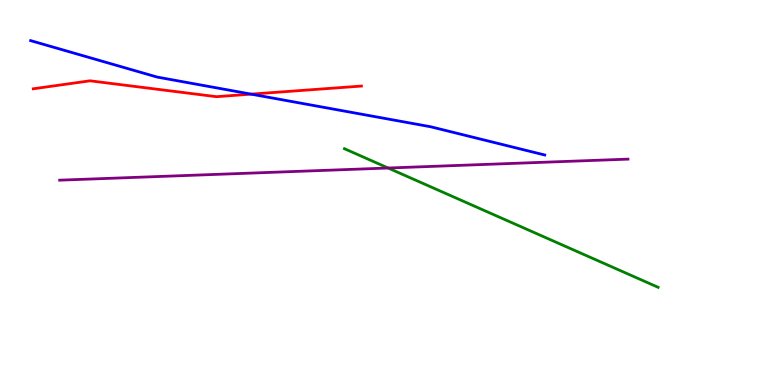[{'lines': ['blue', 'red'], 'intersections': [{'x': 3.24, 'y': 7.55}]}, {'lines': ['green', 'red'], 'intersections': []}, {'lines': ['purple', 'red'], 'intersections': []}, {'lines': ['blue', 'green'], 'intersections': []}, {'lines': ['blue', 'purple'], 'intersections': []}, {'lines': ['green', 'purple'], 'intersections': [{'x': 5.01, 'y': 5.64}]}]